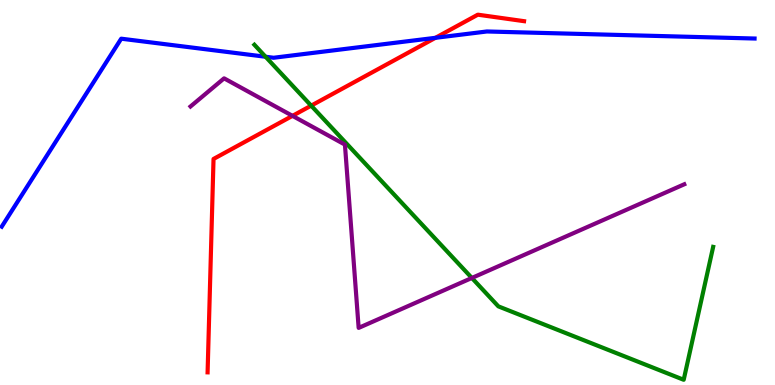[{'lines': ['blue', 'red'], 'intersections': [{'x': 5.62, 'y': 9.02}]}, {'lines': ['green', 'red'], 'intersections': [{'x': 4.02, 'y': 7.26}]}, {'lines': ['purple', 'red'], 'intersections': [{'x': 3.77, 'y': 6.99}]}, {'lines': ['blue', 'green'], 'intersections': [{'x': 3.43, 'y': 8.53}]}, {'lines': ['blue', 'purple'], 'intersections': []}, {'lines': ['green', 'purple'], 'intersections': [{'x': 6.09, 'y': 2.78}]}]